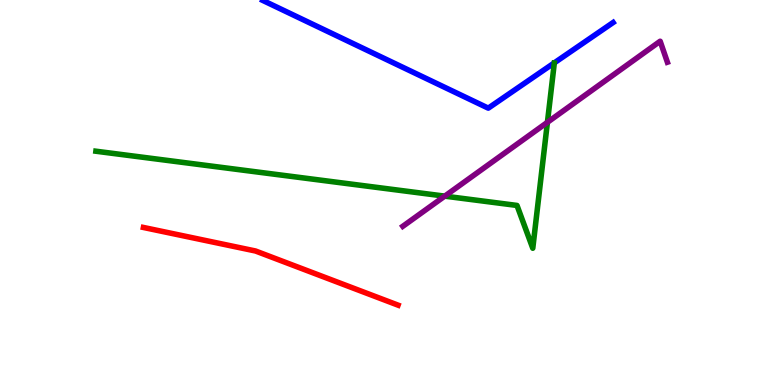[{'lines': ['blue', 'red'], 'intersections': []}, {'lines': ['green', 'red'], 'intersections': []}, {'lines': ['purple', 'red'], 'intersections': []}, {'lines': ['blue', 'green'], 'intersections': []}, {'lines': ['blue', 'purple'], 'intersections': []}, {'lines': ['green', 'purple'], 'intersections': [{'x': 5.74, 'y': 4.91}, {'x': 7.06, 'y': 6.82}]}]